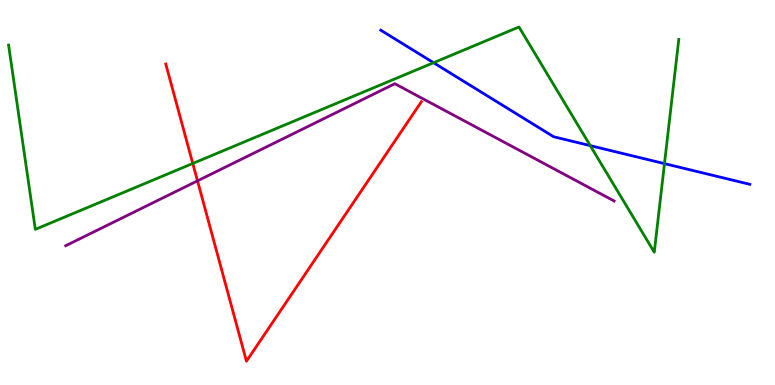[{'lines': ['blue', 'red'], 'intersections': []}, {'lines': ['green', 'red'], 'intersections': [{'x': 2.49, 'y': 5.75}]}, {'lines': ['purple', 'red'], 'intersections': [{'x': 2.55, 'y': 5.3}]}, {'lines': ['blue', 'green'], 'intersections': [{'x': 5.59, 'y': 8.37}, {'x': 7.62, 'y': 6.22}, {'x': 8.57, 'y': 5.75}]}, {'lines': ['blue', 'purple'], 'intersections': []}, {'lines': ['green', 'purple'], 'intersections': []}]